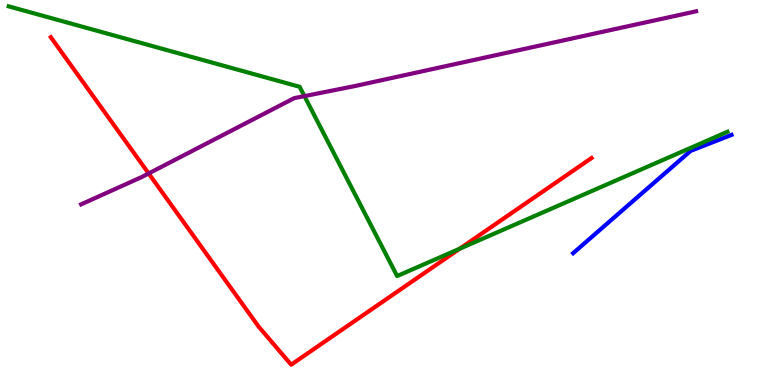[{'lines': ['blue', 'red'], 'intersections': []}, {'lines': ['green', 'red'], 'intersections': [{'x': 5.93, 'y': 3.54}]}, {'lines': ['purple', 'red'], 'intersections': [{'x': 1.92, 'y': 5.49}]}, {'lines': ['blue', 'green'], 'intersections': []}, {'lines': ['blue', 'purple'], 'intersections': []}, {'lines': ['green', 'purple'], 'intersections': [{'x': 3.93, 'y': 7.5}]}]